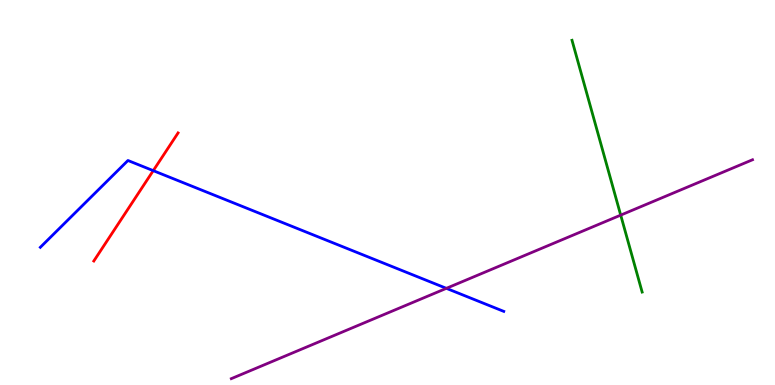[{'lines': ['blue', 'red'], 'intersections': [{'x': 1.98, 'y': 5.57}]}, {'lines': ['green', 'red'], 'intersections': []}, {'lines': ['purple', 'red'], 'intersections': []}, {'lines': ['blue', 'green'], 'intersections': []}, {'lines': ['blue', 'purple'], 'intersections': [{'x': 5.76, 'y': 2.51}]}, {'lines': ['green', 'purple'], 'intersections': [{'x': 8.01, 'y': 4.41}]}]